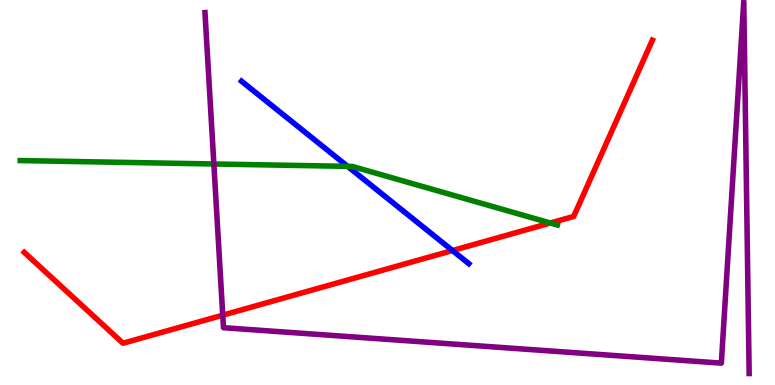[{'lines': ['blue', 'red'], 'intersections': [{'x': 5.84, 'y': 3.49}]}, {'lines': ['green', 'red'], 'intersections': [{'x': 7.1, 'y': 4.21}]}, {'lines': ['purple', 'red'], 'intersections': [{'x': 2.87, 'y': 1.81}]}, {'lines': ['blue', 'green'], 'intersections': [{'x': 4.49, 'y': 5.68}]}, {'lines': ['blue', 'purple'], 'intersections': []}, {'lines': ['green', 'purple'], 'intersections': [{'x': 2.76, 'y': 5.74}]}]